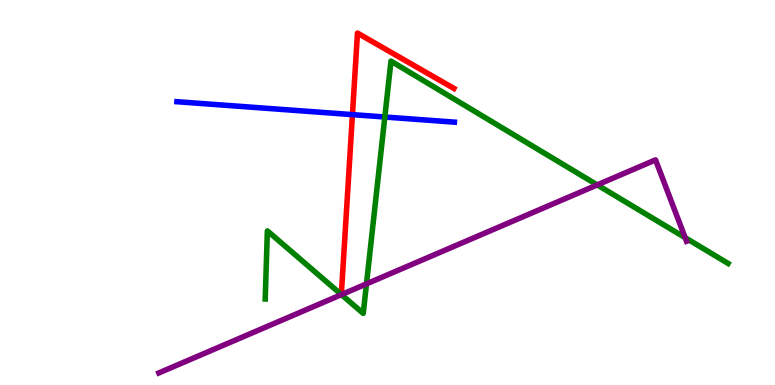[{'lines': ['blue', 'red'], 'intersections': [{'x': 4.55, 'y': 7.02}]}, {'lines': ['green', 'red'], 'intersections': []}, {'lines': ['purple', 'red'], 'intersections': []}, {'lines': ['blue', 'green'], 'intersections': [{'x': 4.97, 'y': 6.96}]}, {'lines': ['blue', 'purple'], 'intersections': []}, {'lines': ['green', 'purple'], 'intersections': [{'x': 4.41, 'y': 2.35}, {'x': 4.73, 'y': 2.63}, {'x': 7.71, 'y': 5.2}, {'x': 8.84, 'y': 3.83}]}]